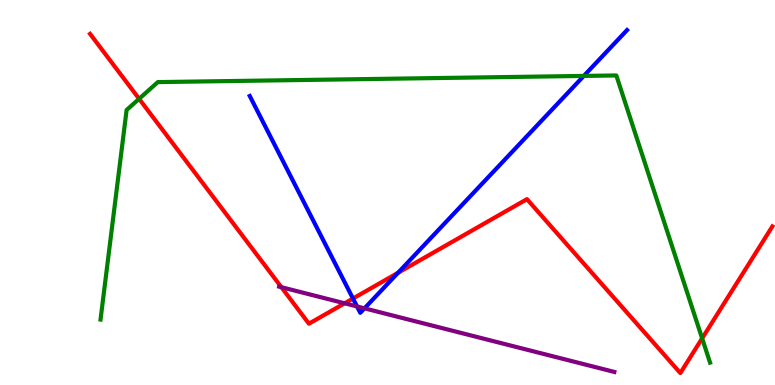[{'lines': ['blue', 'red'], 'intersections': [{'x': 4.55, 'y': 2.25}, {'x': 5.14, 'y': 2.91}]}, {'lines': ['green', 'red'], 'intersections': [{'x': 1.8, 'y': 7.43}, {'x': 9.06, 'y': 1.21}]}, {'lines': ['purple', 'red'], 'intersections': [{'x': 3.63, 'y': 2.54}, {'x': 4.45, 'y': 2.12}]}, {'lines': ['blue', 'green'], 'intersections': [{'x': 7.53, 'y': 8.03}]}, {'lines': ['blue', 'purple'], 'intersections': [{'x': 4.61, 'y': 2.04}, {'x': 4.7, 'y': 1.99}]}, {'lines': ['green', 'purple'], 'intersections': []}]